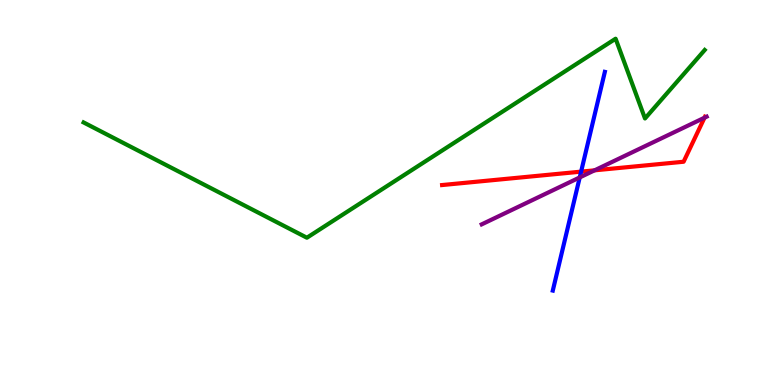[{'lines': ['blue', 'red'], 'intersections': [{'x': 7.5, 'y': 5.54}]}, {'lines': ['green', 'red'], 'intersections': []}, {'lines': ['purple', 'red'], 'intersections': [{'x': 7.67, 'y': 5.58}, {'x': 9.09, 'y': 6.94}]}, {'lines': ['blue', 'green'], 'intersections': []}, {'lines': ['blue', 'purple'], 'intersections': [{'x': 7.48, 'y': 5.39}]}, {'lines': ['green', 'purple'], 'intersections': []}]